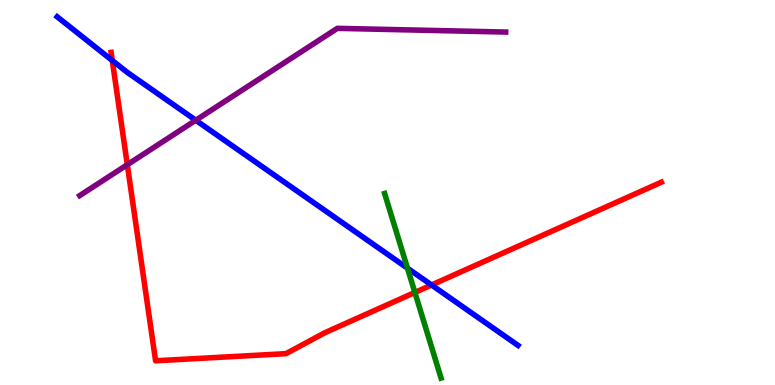[{'lines': ['blue', 'red'], 'intersections': [{'x': 1.45, 'y': 8.43}, {'x': 5.57, 'y': 2.6}]}, {'lines': ['green', 'red'], 'intersections': [{'x': 5.35, 'y': 2.4}]}, {'lines': ['purple', 'red'], 'intersections': [{'x': 1.64, 'y': 5.72}]}, {'lines': ['blue', 'green'], 'intersections': [{'x': 5.26, 'y': 3.03}]}, {'lines': ['blue', 'purple'], 'intersections': [{'x': 2.53, 'y': 6.88}]}, {'lines': ['green', 'purple'], 'intersections': []}]